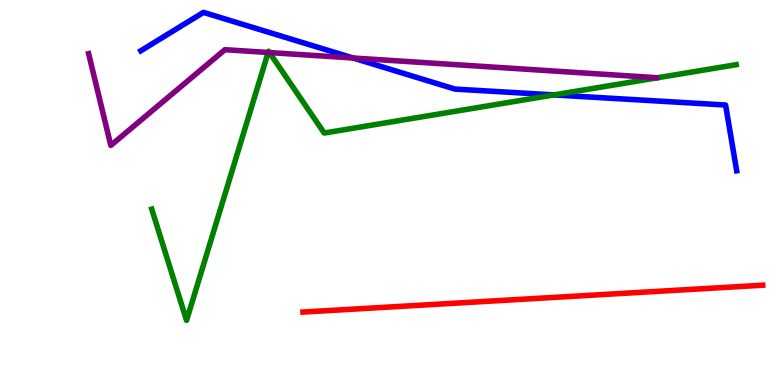[{'lines': ['blue', 'red'], 'intersections': []}, {'lines': ['green', 'red'], 'intersections': []}, {'lines': ['purple', 'red'], 'intersections': []}, {'lines': ['blue', 'green'], 'intersections': [{'x': 7.15, 'y': 7.53}]}, {'lines': ['blue', 'purple'], 'intersections': [{'x': 4.56, 'y': 8.49}]}, {'lines': ['green', 'purple'], 'intersections': [{'x': 3.46, 'y': 8.64}, {'x': 3.48, 'y': 8.63}]}]